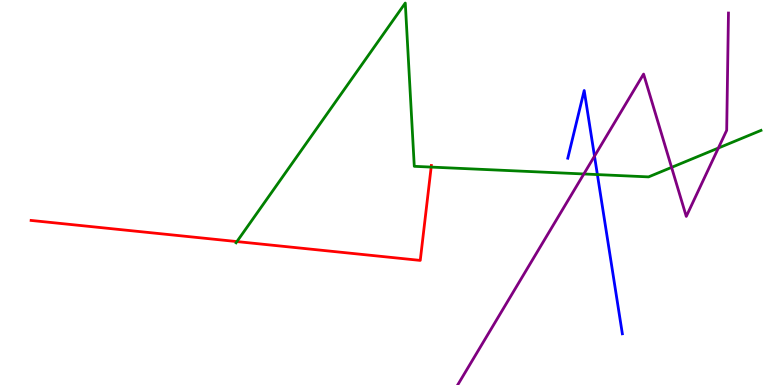[{'lines': ['blue', 'red'], 'intersections': []}, {'lines': ['green', 'red'], 'intersections': [{'x': 3.06, 'y': 3.73}, {'x': 5.56, 'y': 5.66}]}, {'lines': ['purple', 'red'], 'intersections': []}, {'lines': ['blue', 'green'], 'intersections': [{'x': 7.71, 'y': 5.47}]}, {'lines': ['blue', 'purple'], 'intersections': [{'x': 7.67, 'y': 5.94}]}, {'lines': ['green', 'purple'], 'intersections': [{'x': 7.53, 'y': 5.48}, {'x': 8.67, 'y': 5.65}, {'x': 9.27, 'y': 6.16}]}]